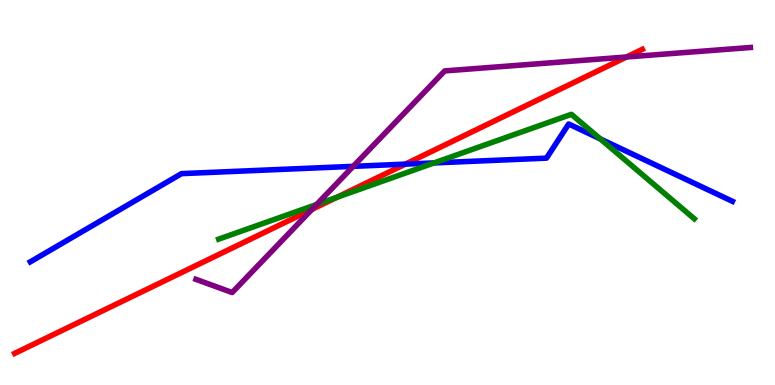[{'lines': ['blue', 'red'], 'intersections': [{'x': 5.23, 'y': 5.74}]}, {'lines': ['green', 'red'], 'intersections': [{'x': 4.34, 'y': 4.87}]}, {'lines': ['purple', 'red'], 'intersections': [{'x': 4.02, 'y': 4.56}, {'x': 8.08, 'y': 8.52}]}, {'lines': ['blue', 'green'], 'intersections': [{'x': 5.6, 'y': 5.77}, {'x': 7.75, 'y': 6.39}]}, {'lines': ['blue', 'purple'], 'intersections': [{'x': 4.56, 'y': 5.68}]}, {'lines': ['green', 'purple'], 'intersections': [{'x': 4.09, 'y': 4.69}]}]